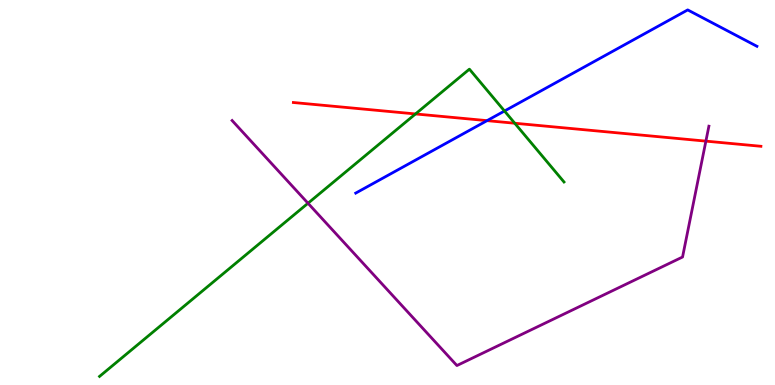[{'lines': ['blue', 'red'], 'intersections': [{'x': 6.28, 'y': 6.87}]}, {'lines': ['green', 'red'], 'intersections': [{'x': 5.36, 'y': 7.04}, {'x': 6.64, 'y': 6.8}]}, {'lines': ['purple', 'red'], 'intersections': [{'x': 9.11, 'y': 6.33}]}, {'lines': ['blue', 'green'], 'intersections': [{'x': 6.51, 'y': 7.12}]}, {'lines': ['blue', 'purple'], 'intersections': []}, {'lines': ['green', 'purple'], 'intersections': [{'x': 3.97, 'y': 4.72}]}]